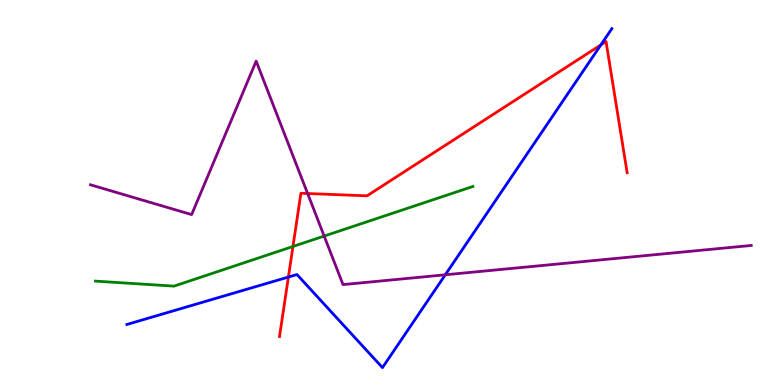[{'lines': ['blue', 'red'], 'intersections': [{'x': 3.72, 'y': 2.8}, {'x': 7.75, 'y': 8.83}]}, {'lines': ['green', 'red'], 'intersections': [{'x': 3.78, 'y': 3.6}]}, {'lines': ['purple', 'red'], 'intersections': [{'x': 3.97, 'y': 4.97}]}, {'lines': ['blue', 'green'], 'intersections': []}, {'lines': ['blue', 'purple'], 'intersections': [{'x': 5.75, 'y': 2.86}]}, {'lines': ['green', 'purple'], 'intersections': [{'x': 4.18, 'y': 3.87}]}]